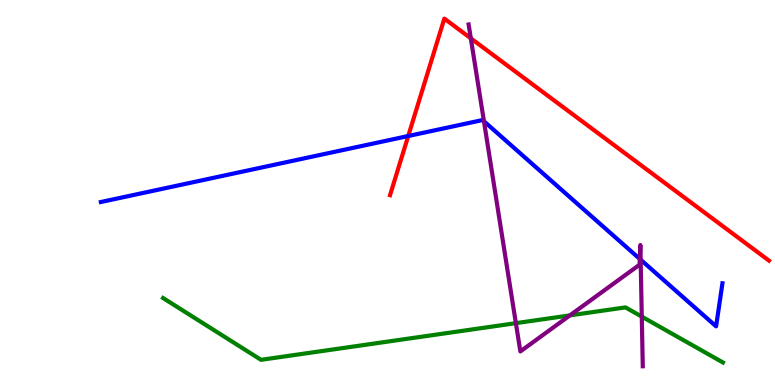[{'lines': ['blue', 'red'], 'intersections': [{'x': 5.27, 'y': 6.47}]}, {'lines': ['green', 'red'], 'intersections': []}, {'lines': ['purple', 'red'], 'intersections': [{'x': 6.08, 'y': 9.0}]}, {'lines': ['blue', 'green'], 'intersections': []}, {'lines': ['blue', 'purple'], 'intersections': [{'x': 6.24, 'y': 6.85}, {'x': 8.26, 'y': 3.27}, {'x': 8.27, 'y': 3.25}]}, {'lines': ['green', 'purple'], 'intersections': [{'x': 6.66, 'y': 1.61}, {'x': 7.35, 'y': 1.81}, {'x': 8.28, 'y': 1.78}]}]